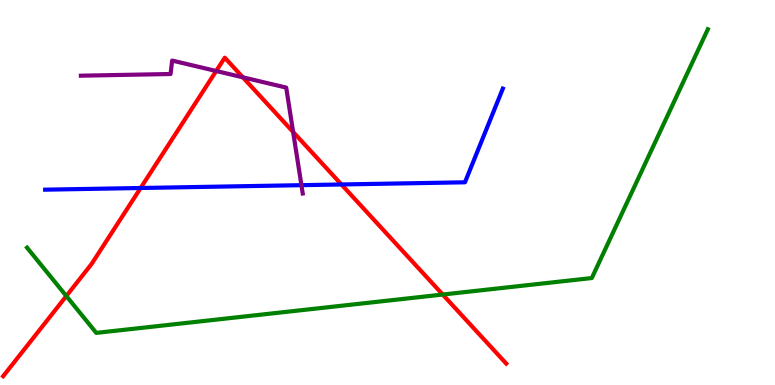[{'lines': ['blue', 'red'], 'intersections': [{'x': 1.81, 'y': 5.12}, {'x': 4.41, 'y': 5.21}]}, {'lines': ['green', 'red'], 'intersections': [{'x': 0.856, 'y': 2.31}, {'x': 5.71, 'y': 2.35}]}, {'lines': ['purple', 'red'], 'intersections': [{'x': 2.79, 'y': 8.16}, {'x': 3.13, 'y': 7.99}, {'x': 3.78, 'y': 6.57}]}, {'lines': ['blue', 'green'], 'intersections': []}, {'lines': ['blue', 'purple'], 'intersections': [{'x': 3.89, 'y': 5.19}]}, {'lines': ['green', 'purple'], 'intersections': []}]